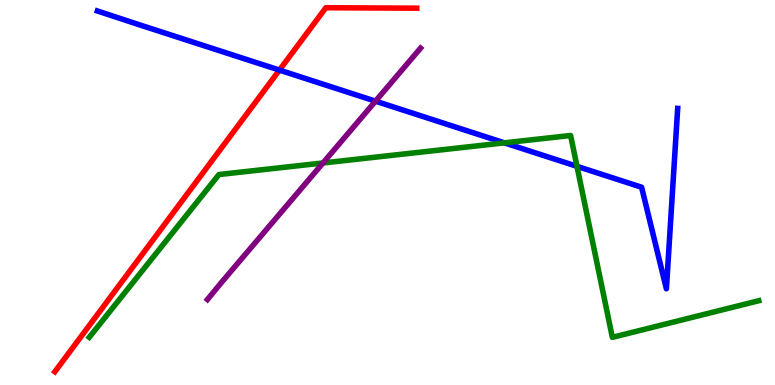[{'lines': ['blue', 'red'], 'intersections': [{'x': 3.61, 'y': 8.18}]}, {'lines': ['green', 'red'], 'intersections': []}, {'lines': ['purple', 'red'], 'intersections': []}, {'lines': ['blue', 'green'], 'intersections': [{'x': 6.51, 'y': 6.29}, {'x': 7.45, 'y': 5.68}]}, {'lines': ['blue', 'purple'], 'intersections': [{'x': 4.85, 'y': 7.37}]}, {'lines': ['green', 'purple'], 'intersections': [{'x': 4.17, 'y': 5.77}]}]